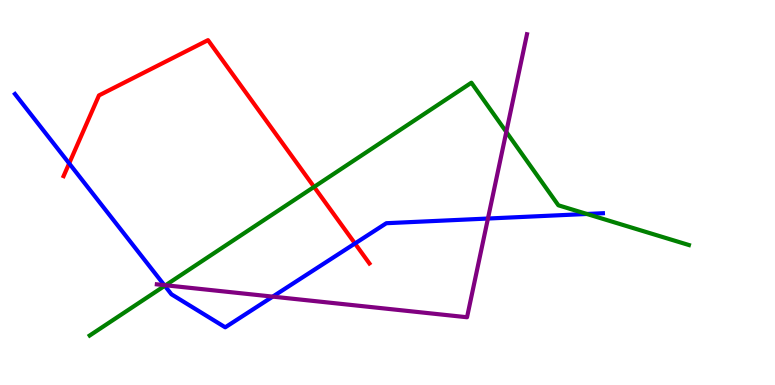[{'lines': ['blue', 'red'], 'intersections': [{'x': 0.893, 'y': 5.76}, {'x': 4.58, 'y': 3.68}]}, {'lines': ['green', 'red'], 'intersections': [{'x': 4.05, 'y': 5.15}]}, {'lines': ['purple', 'red'], 'intersections': []}, {'lines': ['blue', 'green'], 'intersections': [{'x': 2.13, 'y': 2.58}, {'x': 7.57, 'y': 4.44}]}, {'lines': ['blue', 'purple'], 'intersections': [{'x': 2.12, 'y': 2.59}, {'x': 3.52, 'y': 2.3}, {'x': 6.3, 'y': 4.32}]}, {'lines': ['green', 'purple'], 'intersections': [{'x': 2.14, 'y': 2.59}, {'x': 6.53, 'y': 6.57}]}]